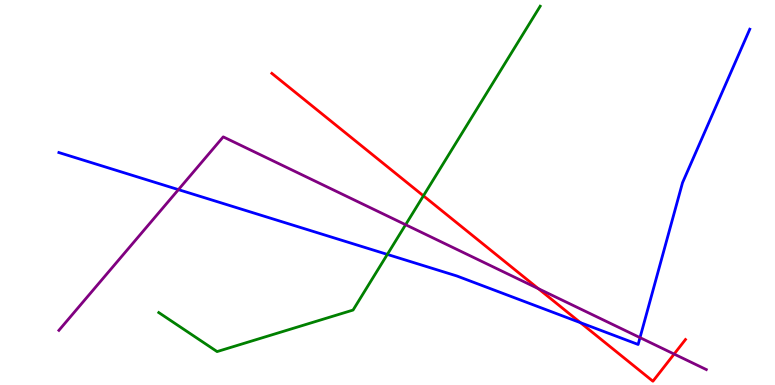[{'lines': ['blue', 'red'], 'intersections': [{'x': 7.49, 'y': 1.62}]}, {'lines': ['green', 'red'], 'intersections': [{'x': 5.46, 'y': 4.91}]}, {'lines': ['purple', 'red'], 'intersections': [{'x': 6.95, 'y': 2.5}, {'x': 8.7, 'y': 0.804}]}, {'lines': ['blue', 'green'], 'intersections': [{'x': 5.0, 'y': 3.39}]}, {'lines': ['blue', 'purple'], 'intersections': [{'x': 2.3, 'y': 5.07}, {'x': 8.26, 'y': 1.23}]}, {'lines': ['green', 'purple'], 'intersections': [{'x': 5.23, 'y': 4.16}]}]